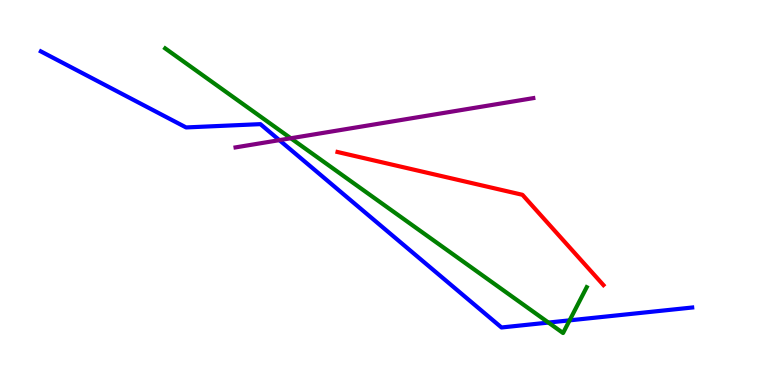[{'lines': ['blue', 'red'], 'intersections': []}, {'lines': ['green', 'red'], 'intersections': []}, {'lines': ['purple', 'red'], 'intersections': []}, {'lines': ['blue', 'green'], 'intersections': [{'x': 7.08, 'y': 1.62}, {'x': 7.35, 'y': 1.68}]}, {'lines': ['blue', 'purple'], 'intersections': [{'x': 3.6, 'y': 6.36}]}, {'lines': ['green', 'purple'], 'intersections': [{'x': 3.75, 'y': 6.41}]}]